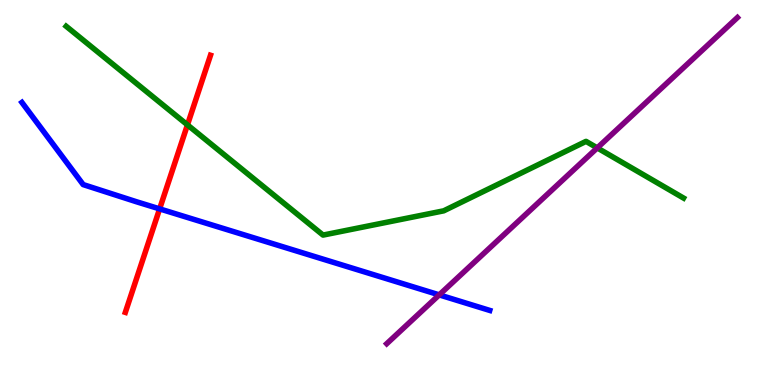[{'lines': ['blue', 'red'], 'intersections': [{'x': 2.06, 'y': 4.57}]}, {'lines': ['green', 'red'], 'intersections': [{'x': 2.42, 'y': 6.76}]}, {'lines': ['purple', 'red'], 'intersections': []}, {'lines': ['blue', 'green'], 'intersections': []}, {'lines': ['blue', 'purple'], 'intersections': [{'x': 5.67, 'y': 2.34}]}, {'lines': ['green', 'purple'], 'intersections': [{'x': 7.71, 'y': 6.16}]}]